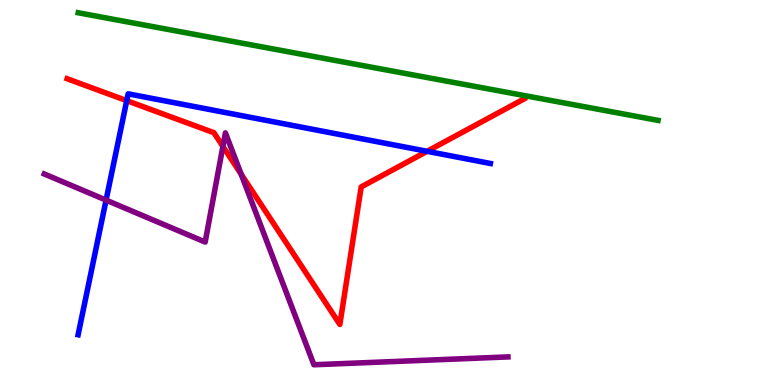[{'lines': ['blue', 'red'], 'intersections': [{'x': 1.64, 'y': 7.39}, {'x': 5.51, 'y': 6.07}]}, {'lines': ['green', 'red'], 'intersections': []}, {'lines': ['purple', 'red'], 'intersections': [{'x': 2.88, 'y': 6.2}, {'x': 3.11, 'y': 5.47}]}, {'lines': ['blue', 'green'], 'intersections': []}, {'lines': ['blue', 'purple'], 'intersections': [{'x': 1.37, 'y': 4.8}]}, {'lines': ['green', 'purple'], 'intersections': []}]